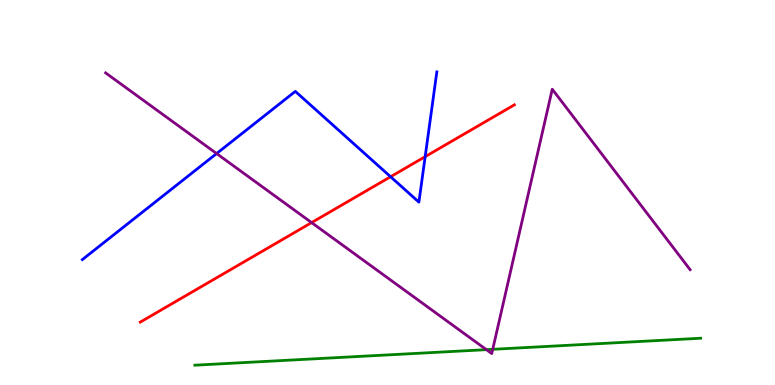[{'lines': ['blue', 'red'], 'intersections': [{'x': 5.04, 'y': 5.41}, {'x': 5.49, 'y': 5.93}]}, {'lines': ['green', 'red'], 'intersections': []}, {'lines': ['purple', 'red'], 'intersections': [{'x': 4.02, 'y': 4.22}]}, {'lines': ['blue', 'green'], 'intersections': []}, {'lines': ['blue', 'purple'], 'intersections': [{'x': 2.79, 'y': 6.01}]}, {'lines': ['green', 'purple'], 'intersections': [{'x': 6.28, 'y': 0.918}, {'x': 6.36, 'y': 0.927}]}]